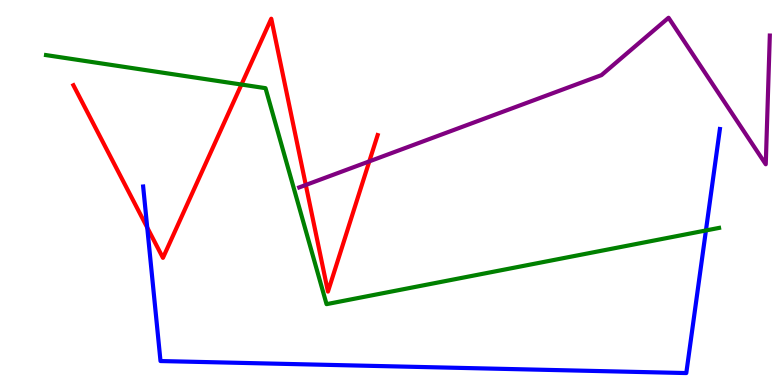[{'lines': ['blue', 'red'], 'intersections': [{'x': 1.9, 'y': 4.09}]}, {'lines': ['green', 'red'], 'intersections': [{'x': 3.12, 'y': 7.8}]}, {'lines': ['purple', 'red'], 'intersections': [{'x': 3.95, 'y': 5.2}, {'x': 4.77, 'y': 5.81}]}, {'lines': ['blue', 'green'], 'intersections': [{'x': 9.11, 'y': 4.01}]}, {'lines': ['blue', 'purple'], 'intersections': []}, {'lines': ['green', 'purple'], 'intersections': []}]